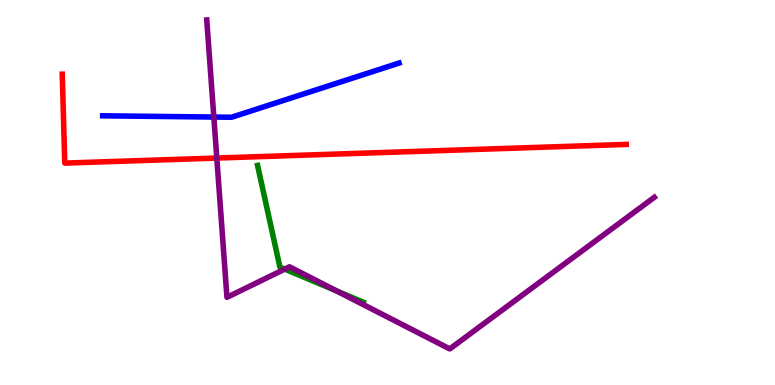[{'lines': ['blue', 'red'], 'intersections': []}, {'lines': ['green', 'red'], 'intersections': []}, {'lines': ['purple', 'red'], 'intersections': [{'x': 2.8, 'y': 5.89}]}, {'lines': ['blue', 'green'], 'intersections': []}, {'lines': ['blue', 'purple'], 'intersections': [{'x': 2.76, 'y': 6.96}]}, {'lines': ['green', 'purple'], 'intersections': [{'x': 3.67, 'y': 3.01}, {'x': 4.34, 'y': 2.44}]}]